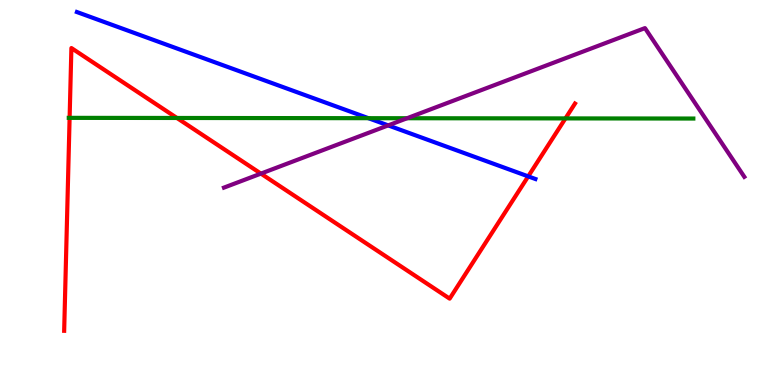[{'lines': ['blue', 'red'], 'intersections': [{'x': 6.82, 'y': 5.42}]}, {'lines': ['green', 'red'], 'intersections': [{'x': 0.898, 'y': 6.94}, {'x': 2.28, 'y': 6.94}, {'x': 7.3, 'y': 6.92}]}, {'lines': ['purple', 'red'], 'intersections': [{'x': 3.37, 'y': 5.49}]}, {'lines': ['blue', 'green'], 'intersections': [{'x': 4.75, 'y': 6.93}]}, {'lines': ['blue', 'purple'], 'intersections': [{'x': 5.01, 'y': 6.74}]}, {'lines': ['green', 'purple'], 'intersections': [{'x': 5.25, 'y': 6.93}]}]